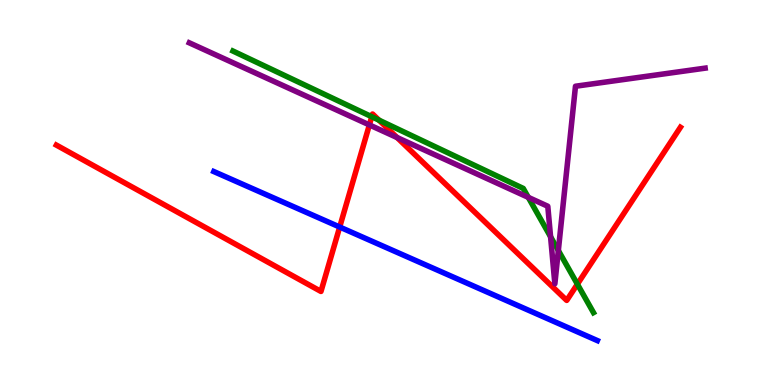[{'lines': ['blue', 'red'], 'intersections': [{'x': 4.38, 'y': 4.1}]}, {'lines': ['green', 'red'], 'intersections': [{'x': 4.8, 'y': 6.97}, {'x': 4.89, 'y': 6.88}, {'x': 7.45, 'y': 2.62}]}, {'lines': ['purple', 'red'], 'intersections': [{'x': 4.77, 'y': 6.76}, {'x': 5.12, 'y': 6.43}]}, {'lines': ['blue', 'green'], 'intersections': []}, {'lines': ['blue', 'purple'], 'intersections': []}, {'lines': ['green', 'purple'], 'intersections': [{'x': 6.82, 'y': 4.87}, {'x': 7.1, 'y': 3.85}, {'x': 7.2, 'y': 3.49}]}]